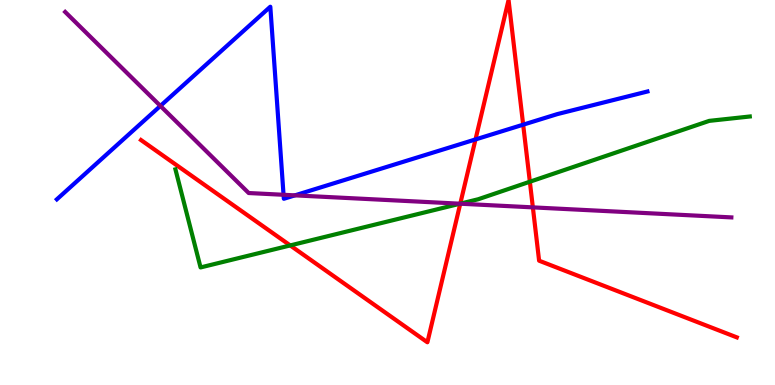[{'lines': ['blue', 'red'], 'intersections': [{'x': 6.14, 'y': 6.38}, {'x': 6.75, 'y': 6.76}]}, {'lines': ['green', 'red'], 'intersections': [{'x': 3.74, 'y': 3.63}, {'x': 5.94, 'y': 4.71}, {'x': 6.84, 'y': 5.28}]}, {'lines': ['purple', 'red'], 'intersections': [{'x': 5.94, 'y': 4.71}, {'x': 6.88, 'y': 4.61}]}, {'lines': ['blue', 'green'], 'intersections': []}, {'lines': ['blue', 'purple'], 'intersections': [{'x': 2.07, 'y': 7.25}, {'x': 3.66, 'y': 4.94}, {'x': 3.8, 'y': 4.93}]}, {'lines': ['green', 'purple'], 'intersections': [{'x': 5.94, 'y': 4.71}]}]